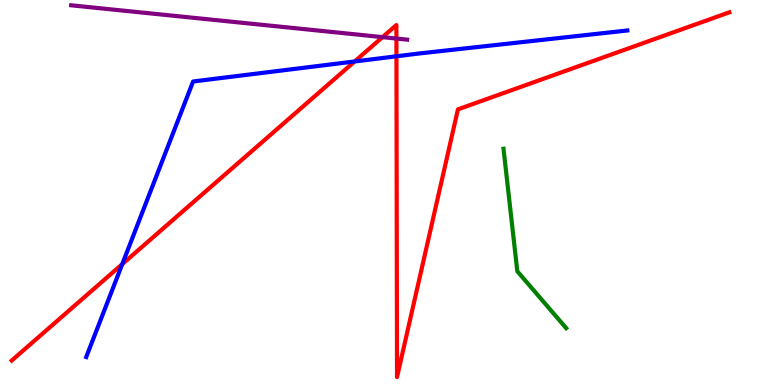[{'lines': ['blue', 'red'], 'intersections': [{'x': 1.58, 'y': 3.14}, {'x': 4.58, 'y': 8.4}, {'x': 5.12, 'y': 8.54}]}, {'lines': ['green', 'red'], 'intersections': []}, {'lines': ['purple', 'red'], 'intersections': [{'x': 4.94, 'y': 9.04}, {'x': 5.12, 'y': 9.0}]}, {'lines': ['blue', 'green'], 'intersections': []}, {'lines': ['blue', 'purple'], 'intersections': []}, {'lines': ['green', 'purple'], 'intersections': []}]